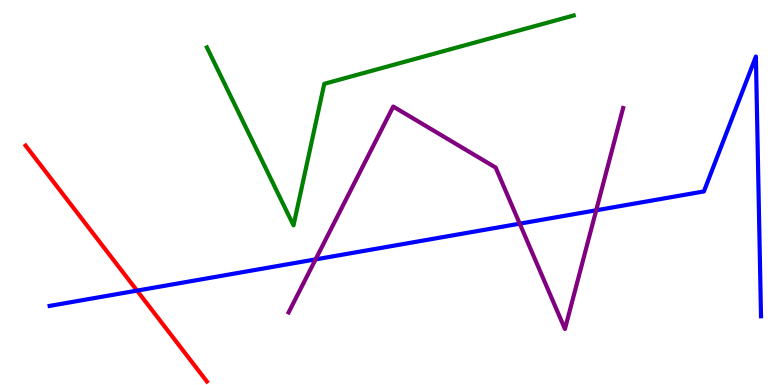[{'lines': ['blue', 'red'], 'intersections': [{'x': 1.77, 'y': 2.45}]}, {'lines': ['green', 'red'], 'intersections': []}, {'lines': ['purple', 'red'], 'intersections': []}, {'lines': ['blue', 'green'], 'intersections': []}, {'lines': ['blue', 'purple'], 'intersections': [{'x': 4.07, 'y': 3.26}, {'x': 6.71, 'y': 4.19}, {'x': 7.69, 'y': 4.54}]}, {'lines': ['green', 'purple'], 'intersections': []}]